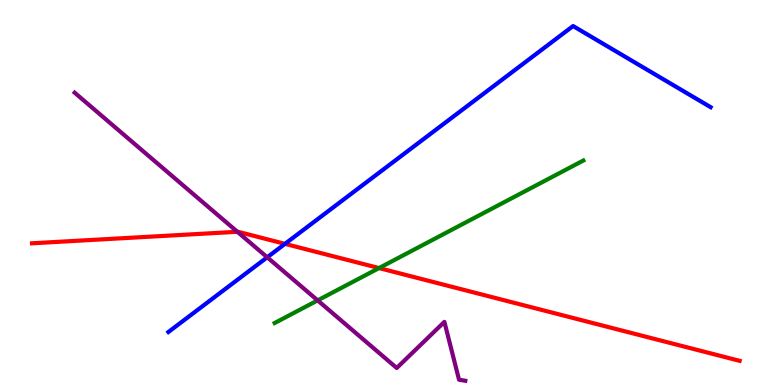[{'lines': ['blue', 'red'], 'intersections': [{'x': 3.68, 'y': 3.67}]}, {'lines': ['green', 'red'], 'intersections': [{'x': 4.89, 'y': 3.04}]}, {'lines': ['purple', 'red'], 'intersections': [{'x': 3.06, 'y': 3.98}]}, {'lines': ['blue', 'green'], 'intersections': []}, {'lines': ['blue', 'purple'], 'intersections': [{'x': 3.45, 'y': 3.32}]}, {'lines': ['green', 'purple'], 'intersections': [{'x': 4.1, 'y': 2.2}]}]